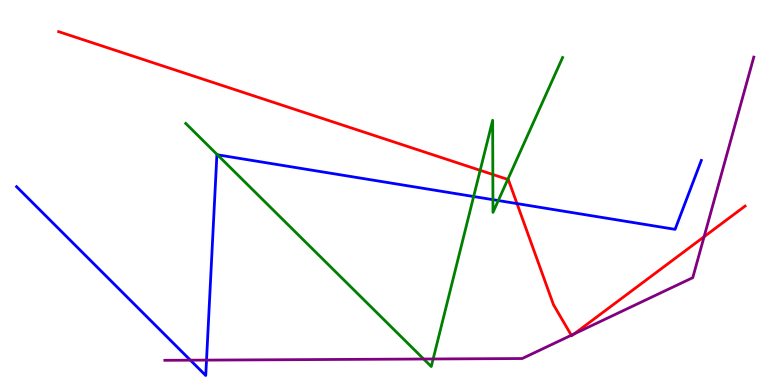[{'lines': ['blue', 'red'], 'intersections': [{'x': 6.67, 'y': 4.71}]}, {'lines': ['green', 'red'], 'intersections': [{'x': 6.2, 'y': 5.58}, {'x': 6.36, 'y': 5.47}, {'x': 6.55, 'y': 5.34}]}, {'lines': ['purple', 'red'], 'intersections': [{'x': 7.37, 'y': 1.29}, {'x': 7.41, 'y': 1.33}, {'x': 9.09, 'y': 3.85}]}, {'lines': ['blue', 'green'], 'intersections': [{'x': 2.81, 'y': 5.98}, {'x': 6.11, 'y': 4.9}, {'x': 6.36, 'y': 4.81}, {'x': 6.43, 'y': 4.79}]}, {'lines': ['blue', 'purple'], 'intersections': [{'x': 2.46, 'y': 0.644}, {'x': 2.66, 'y': 0.647}]}, {'lines': ['green', 'purple'], 'intersections': [{'x': 5.47, 'y': 0.675}, {'x': 5.59, 'y': 0.676}]}]